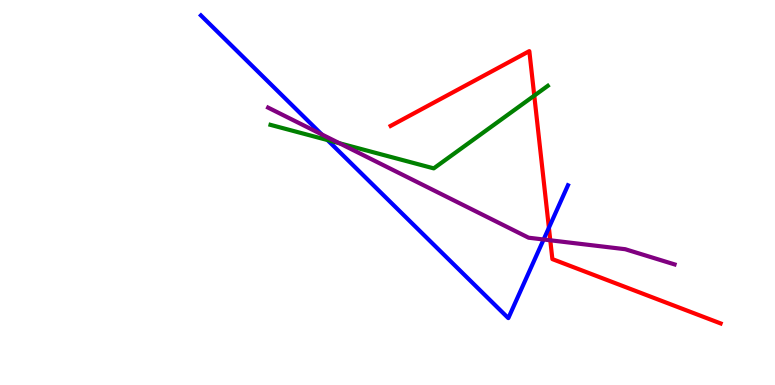[{'lines': ['blue', 'red'], 'intersections': [{'x': 7.08, 'y': 4.08}]}, {'lines': ['green', 'red'], 'intersections': [{'x': 6.89, 'y': 7.52}]}, {'lines': ['purple', 'red'], 'intersections': [{'x': 7.1, 'y': 3.76}]}, {'lines': ['blue', 'green'], 'intersections': [{'x': 4.23, 'y': 6.36}]}, {'lines': ['blue', 'purple'], 'intersections': [{'x': 4.15, 'y': 6.51}, {'x': 7.01, 'y': 3.78}]}, {'lines': ['green', 'purple'], 'intersections': [{'x': 4.38, 'y': 6.28}]}]